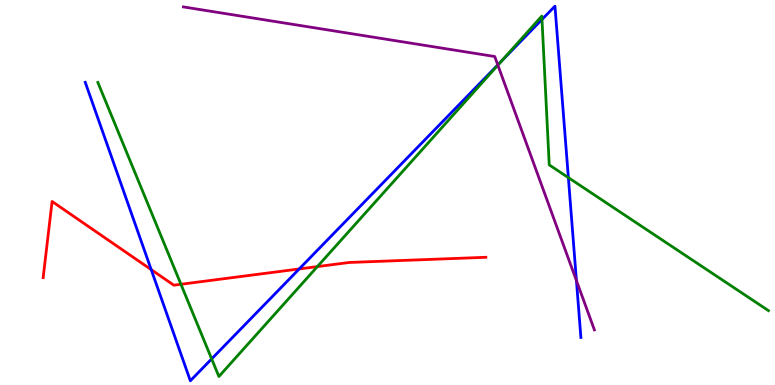[{'lines': ['blue', 'red'], 'intersections': [{'x': 1.95, 'y': 3.0}, {'x': 3.86, 'y': 3.01}]}, {'lines': ['green', 'red'], 'intersections': [{'x': 2.33, 'y': 2.62}, {'x': 4.1, 'y': 3.08}]}, {'lines': ['purple', 'red'], 'intersections': []}, {'lines': ['blue', 'green'], 'intersections': [{'x': 2.73, 'y': 0.678}, {'x': 6.47, 'y': 8.41}, {'x': 6.99, 'y': 9.49}, {'x': 7.33, 'y': 5.39}]}, {'lines': ['blue', 'purple'], 'intersections': [{'x': 6.42, 'y': 8.31}, {'x': 7.44, 'y': 2.71}]}, {'lines': ['green', 'purple'], 'intersections': [{'x': 6.42, 'y': 8.31}]}]